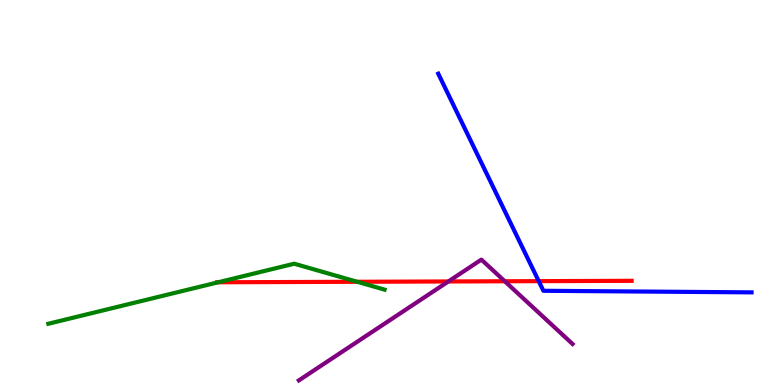[{'lines': ['blue', 'red'], 'intersections': [{'x': 6.95, 'y': 2.7}]}, {'lines': ['green', 'red'], 'intersections': [{'x': 2.82, 'y': 2.67}, {'x': 4.61, 'y': 2.68}]}, {'lines': ['purple', 'red'], 'intersections': [{'x': 5.79, 'y': 2.69}, {'x': 6.51, 'y': 2.69}]}, {'lines': ['blue', 'green'], 'intersections': []}, {'lines': ['blue', 'purple'], 'intersections': []}, {'lines': ['green', 'purple'], 'intersections': []}]